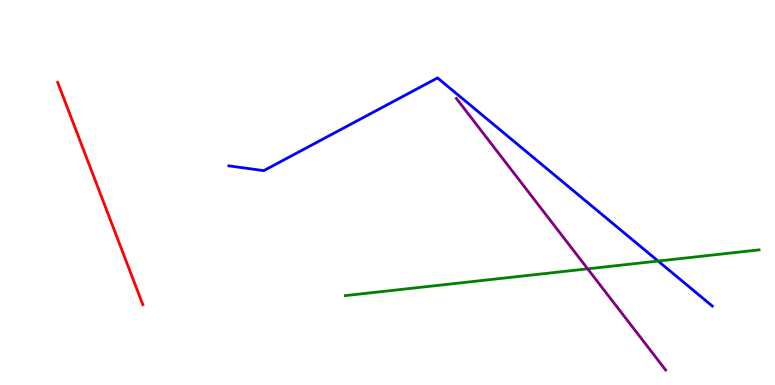[{'lines': ['blue', 'red'], 'intersections': []}, {'lines': ['green', 'red'], 'intersections': []}, {'lines': ['purple', 'red'], 'intersections': []}, {'lines': ['blue', 'green'], 'intersections': [{'x': 8.49, 'y': 3.22}]}, {'lines': ['blue', 'purple'], 'intersections': []}, {'lines': ['green', 'purple'], 'intersections': [{'x': 7.58, 'y': 3.02}]}]